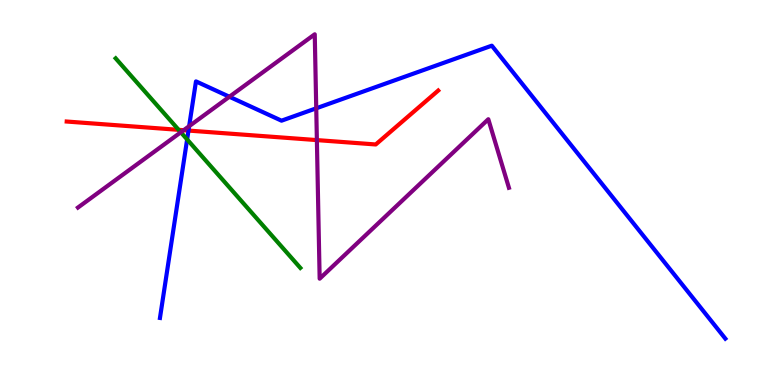[{'lines': ['blue', 'red'], 'intersections': [{'x': 2.43, 'y': 6.61}]}, {'lines': ['green', 'red'], 'intersections': [{'x': 2.31, 'y': 6.63}]}, {'lines': ['purple', 'red'], 'intersections': [{'x': 2.37, 'y': 6.62}, {'x': 4.09, 'y': 6.36}]}, {'lines': ['blue', 'green'], 'intersections': [{'x': 2.41, 'y': 6.38}]}, {'lines': ['blue', 'purple'], 'intersections': [{'x': 2.44, 'y': 6.72}, {'x': 2.96, 'y': 7.49}, {'x': 4.08, 'y': 7.19}]}, {'lines': ['green', 'purple'], 'intersections': [{'x': 2.33, 'y': 6.56}]}]